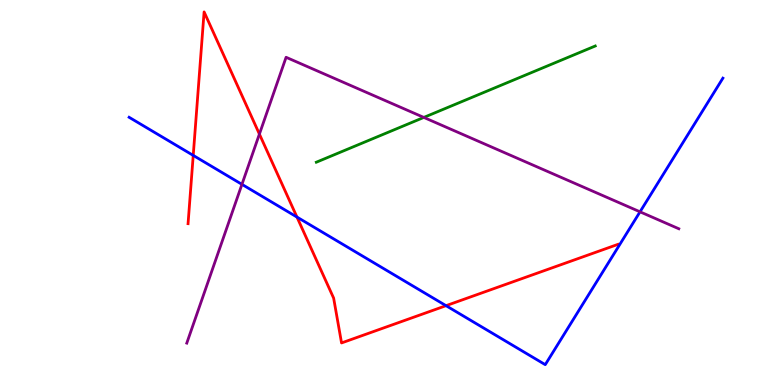[{'lines': ['blue', 'red'], 'intersections': [{'x': 2.49, 'y': 5.96}, {'x': 3.83, 'y': 4.36}, {'x': 5.76, 'y': 2.06}]}, {'lines': ['green', 'red'], 'intersections': []}, {'lines': ['purple', 'red'], 'intersections': [{'x': 3.35, 'y': 6.52}]}, {'lines': ['blue', 'green'], 'intersections': []}, {'lines': ['blue', 'purple'], 'intersections': [{'x': 3.12, 'y': 5.21}, {'x': 8.26, 'y': 4.5}]}, {'lines': ['green', 'purple'], 'intersections': [{'x': 5.47, 'y': 6.95}]}]